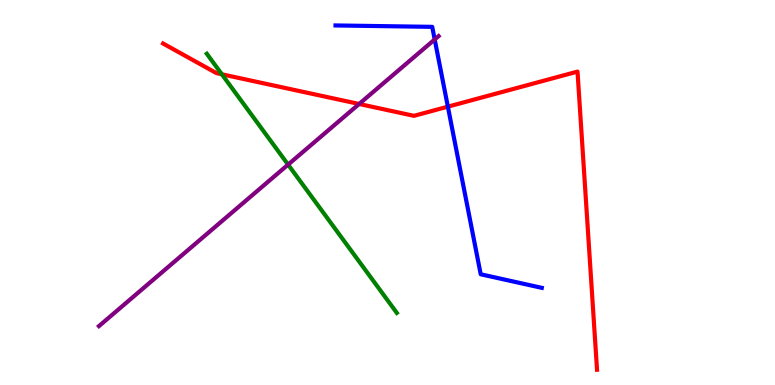[{'lines': ['blue', 'red'], 'intersections': [{'x': 5.78, 'y': 7.23}]}, {'lines': ['green', 'red'], 'intersections': [{'x': 2.86, 'y': 8.07}]}, {'lines': ['purple', 'red'], 'intersections': [{'x': 4.63, 'y': 7.3}]}, {'lines': ['blue', 'green'], 'intersections': []}, {'lines': ['blue', 'purple'], 'intersections': [{'x': 5.61, 'y': 8.98}]}, {'lines': ['green', 'purple'], 'intersections': [{'x': 3.72, 'y': 5.72}]}]